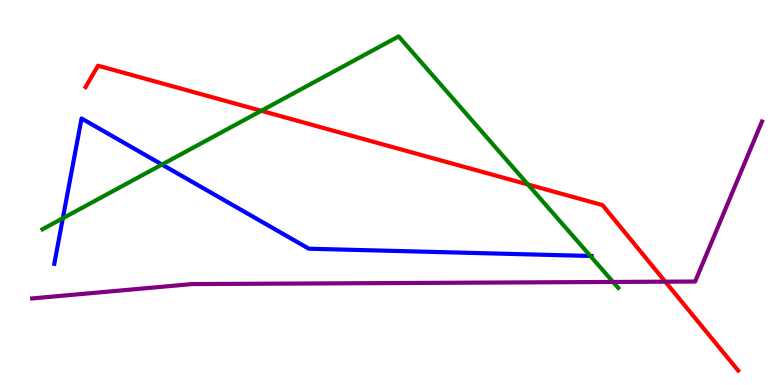[{'lines': ['blue', 'red'], 'intersections': []}, {'lines': ['green', 'red'], 'intersections': [{'x': 3.37, 'y': 7.12}, {'x': 6.81, 'y': 5.21}]}, {'lines': ['purple', 'red'], 'intersections': [{'x': 8.58, 'y': 2.68}]}, {'lines': ['blue', 'green'], 'intersections': [{'x': 0.811, 'y': 4.33}, {'x': 2.09, 'y': 5.73}, {'x': 7.62, 'y': 3.35}]}, {'lines': ['blue', 'purple'], 'intersections': []}, {'lines': ['green', 'purple'], 'intersections': [{'x': 7.91, 'y': 2.68}]}]